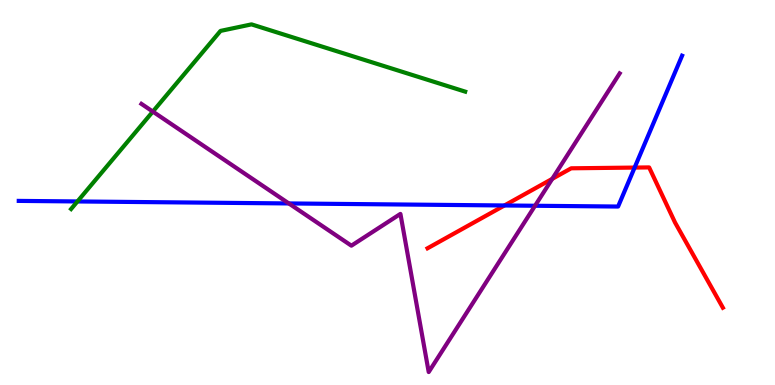[{'lines': ['blue', 'red'], 'intersections': [{'x': 6.51, 'y': 4.66}, {'x': 8.19, 'y': 5.65}]}, {'lines': ['green', 'red'], 'intersections': []}, {'lines': ['purple', 'red'], 'intersections': [{'x': 7.13, 'y': 5.35}]}, {'lines': ['blue', 'green'], 'intersections': [{'x': 0.999, 'y': 4.77}]}, {'lines': ['blue', 'purple'], 'intersections': [{'x': 3.73, 'y': 4.72}, {'x': 6.9, 'y': 4.66}]}, {'lines': ['green', 'purple'], 'intersections': [{'x': 1.97, 'y': 7.1}]}]